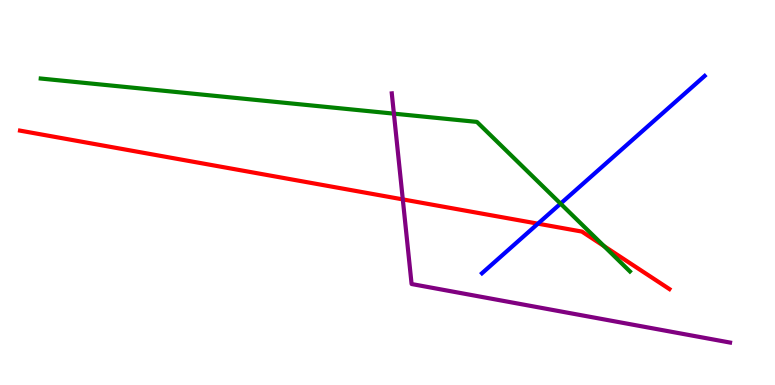[{'lines': ['blue', 'red'], 'intersections': [{'x': 6.94, 'y': 4.19}]}, {'lines': ['green', 'red'], 'intersections': [{'x': 7.79, 'y': 3.61}]}, {'lines': ['purple', 'red'], 'intersections': [{'x': 5.2, 'y': 4.82}]}, {'lines': ['blue', 'green'], 'intersections': [{'x': 7.23, 'y': 4.71}]}, {'lines': ['blue', 'purple'], 'intersections': []}, {'lines': ['green', 'purple'], 'intersections': [{'x': 5.08, 'y': 7.05}]}]